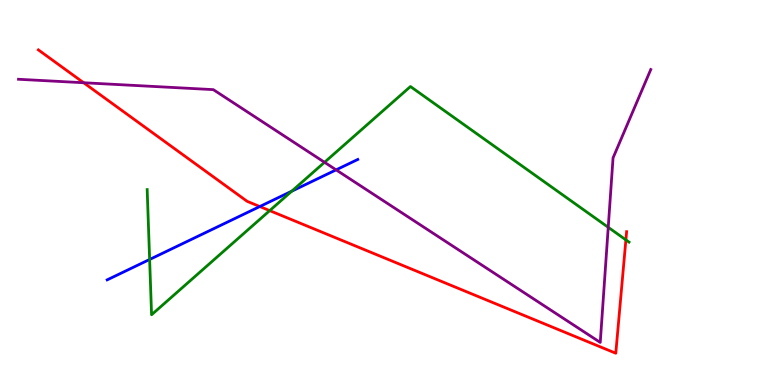[{'lines': ['blue', 'red'], 'intersections': [{'x': 3.35, 'y': 4.64}]}, {'lines': ['green', 'red'], 'intersections': [{'x': 3.48, 'y': 4.53}, {'x': 8.08, 'y': 3.77}]}, {'lines': ['purple', 'red'], 'intersections': [{'x': 1.08, 'y': 7.85}]}, {'lines': ['blue', 'green'], 'intersections': [{'x': 1.93, 'y': 3.26}, {'x': 3.76, 'y': 5.03}]}, {'lines': ['blue', 'purple'], 'intersections': [{'x': 4.34, 'y': 5.59}]}, {'lines': ['green', 'purple'], 'intersections': [{'x': 4.19, 'y': 5.78}, {'x': 7.85, 'y': 4.1}]}]